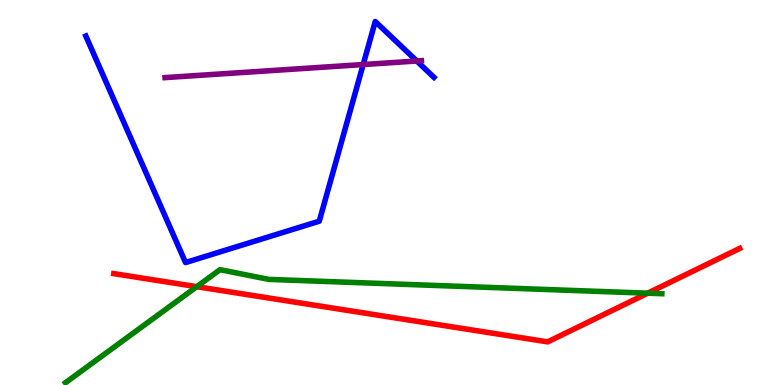[{'lines': ['blue', 'red'], 'intersections': []}, {'lines': ['green', 'red'], 'intersections': [{'x': 2.54, 'y': 2.55}, {'x': 8.36, 'y': 2.38}]}, {'lines': ['purple', 'red'], 'intersections': []}, {'lines': ['blue', 'green'], 'intersections': []}, {'lines': ['blue', 'purple'], 'intersections': [{'x': 4.69, 'y': 8.32}, {'x': 5.38, 'y': 8.42}]}, {'lines': ['green', 'purple'], 'intersections': []}]